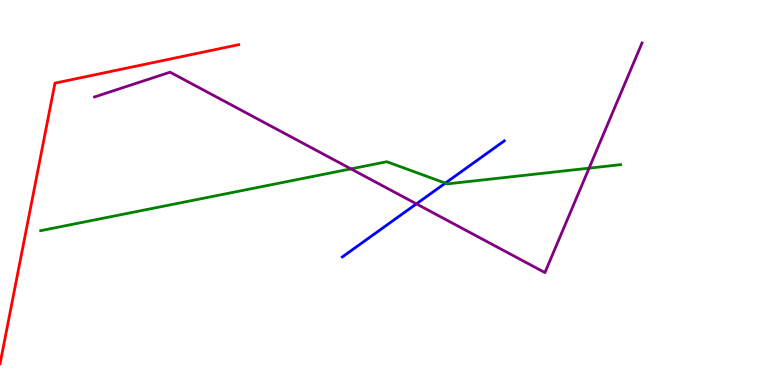[{'lines': ['blue', 'red'], 'intersections': []}, {'lines': ['green', 'red'], 'intersections': []}, {'lines': ['purple', 'red'], 'intersections': []}, {'lines': ['blue', 'green'], 'intersections': [{'x': 5.75, 'y': 5.24}]}, {'lines': ['blue', 'purple'], 'intersections': [{'x': 5.37, 'y': 4.7}]}, {'lines': ['green', 'purple'], 'intersections': [{'x': 4.53, 'y': 5.61}, {'x': 7.6, 'y': 5.63}]}]